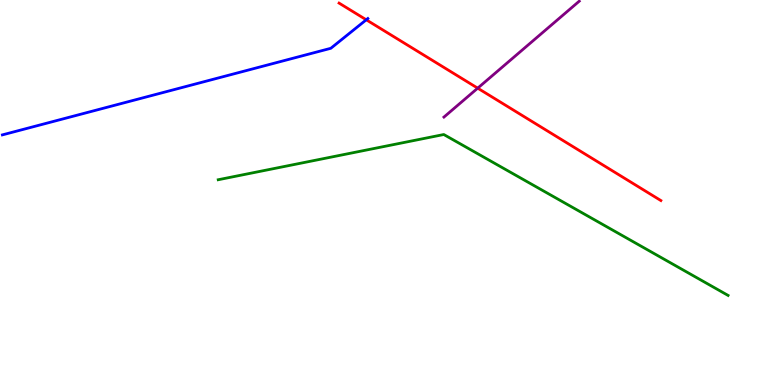[{'lines': ['blue', 'red'], 'intersections': [{'x': 4.73, 'y': 9.49}]}, {'lines': ['green', 'red'], 'intersections': []}, {'lines': ['purple', 'red'], 'intersections': [{'x': 6.16, 'y': 7.71}]}, {'lines': ['blue', 'green'], 'intersections': []}, {'lines': ['blue', 'purple'], 'intersections': []}, {'lines': ['green', 'purple'], 'intersections': []}]